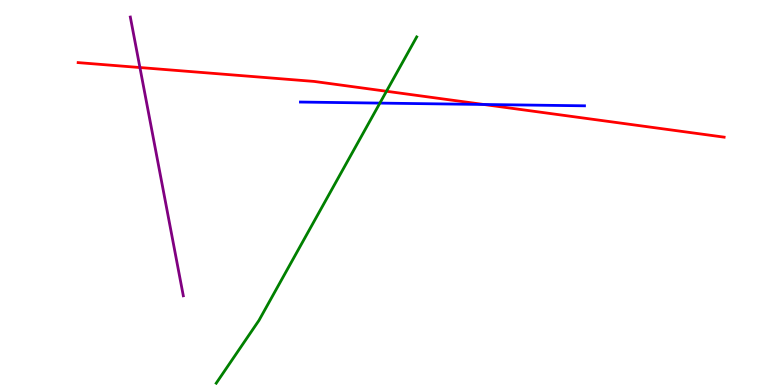[{'lines': ['blue', 'red'], 'intersections': [{'x': 6.24, 'y': 7.29}]}, {'lines': ['green', 'red'], 'intersections': [{'x': 4.99, 'y': 7.63}]}, {'lines': ['purple', 'red'], 'intersections': [{'x': 1.81, 'y': 8.25}]}, {'lines': ['blue', 'green'], 'intersections': [{'x': 4.9, 'y': 7.32}]}, {'lines': ['blue', 'purple'], 'intersections': []}, {'lines': ['green', 'purple'], 'intersections': []}]